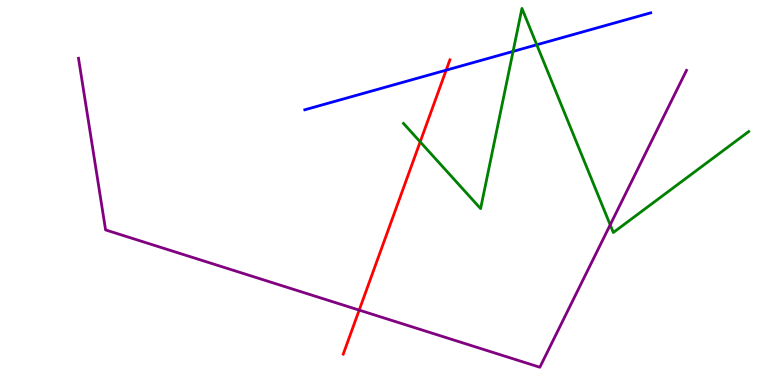[{'lines': ['blue', 'red'], 'intersections': [{'x': 5.76, 'y': 8.18}]}, {'lines': ['green', 'red'], 'intersections': [{'x': 5.42, 'y': 6.32}]}, {'lines': ['purple', 'red'], 'intersections': [{'x': 4.63, 'y': 1.95}]}, {'lines': ['blue', 'green'], 'intersections': [{'x': 6.62, 'y': 8.66}, {'x': 6.93, 'y': 8.84}]}, {'lines': ['blue', 'purple'], 'intersections': []}, {'lines': ['green', 'purple'], 'intersections': [{'x': 7.87, 'y': 4.16}]}]